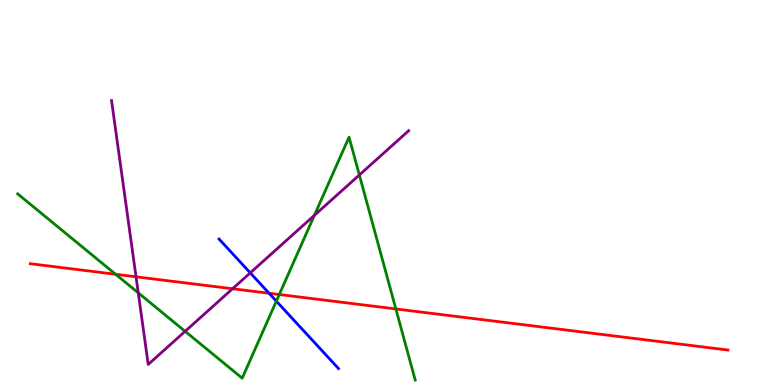[{'lines': ['blue', 'red'], 'intersections': [{'x': 3.47, 'y': 2.38}]}, {'lines': ['green', 'red'], 'intersections': [{'x': 1.49, 'y': 2.88}, {'x': 3.6, 'y': 2.35}, {'x': 5.11, 'y': 1.98}]}, {'lines': ['purple', 'red'], 'intersections': [{'x': 1.76, 'y': 2.81}, {'x': 3.0, 'y': 2.5}]}, {'lines': ['blue', 'green'], 'intersections': [{'x': 3.57, 'y': 2.18}]}, {'lines': ['blue', 'purple'], 'intersections': [{'x': 3.23, 'y': 2.91}]}, {'lines': ['green', 'purple'], 'intersections': [{'x': 1.78, 'y': 2.39}, {'x': 2.39, 'y': 1.39}, {'x': 4.06, 'y': 4.41}, {'x': 4.64, 'y': 5.46}]}]